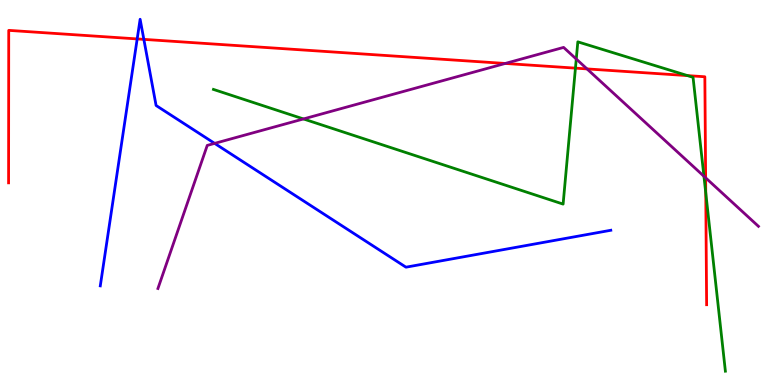[{'lines': ['blue', 'red'], 'intersections': [{'x': 1.77, 'y': 8.99}, {'x': 1.86, 'y': 8.98}]}, {'lines': ['green', 'red'], 'intersections': [{'x': 7.43, 'y': 8.23}, {'x': 8.87, 'y': 8.04}, {'x': 9.11, 'y': 4.99}]}, {'lines': ['purple', 'red'], 'intersections': [{'x': 6.52, 'y': 8.35}, {'x': 7.57, 'y': 8.21}, {'x': 9.1, 'y': 5.38}]}, {'lines': ['blue', 'green'], 'intersections': []}, {'lines': ['blue', 'purple'], 'intersections': [{'x': 2.77, 'y': 6.28}]}, {'lines': ['green', 'purple'], 'intersections': [{'x': 3.92, 'y': 6.91}, {'x': 7.44, 'y': 8.47}, {'x': 9.08, 'y': 5.42}]}]